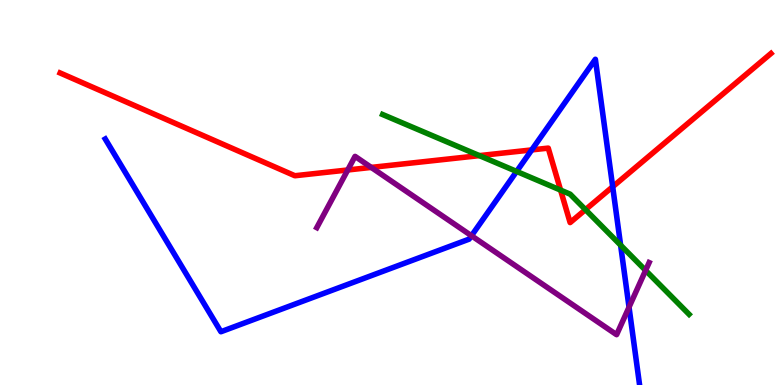[{'lines': ['blue', 'red'], 'intersections': [{'x': 6.86, 'y': 6.11}, {'x': 7.91, 'y': 5.15}]}, {'lines': ['green', 'red'], 'intersections': [{'x': 6.19, 'y': 5.96}, {'x': 7.23, 'y': 5.06}, {'x': 7.55, 'y': 4.55}]}, {'lines': ['purple', 'red'], 'intersections': [{'x': 4.49, 'y': 5.59}, {'x': 4.79, 'y': 5.65}]}, {'lines': ['blue', 'green'], 'intersections': [{'x': 6.67, 'y': 5.55}, {'x': 8.01, 'y': 3.63}]}, {'lines': ['blue', 'purple'], 'intersections': [{'x': 6.08, 'y': 3.88}, {'x': 8.12, 'y': 2.02}]}, {'lines': ['green', 'purple'], 'intersections': [{'x': 8.33, 'y': 2.98}]}]